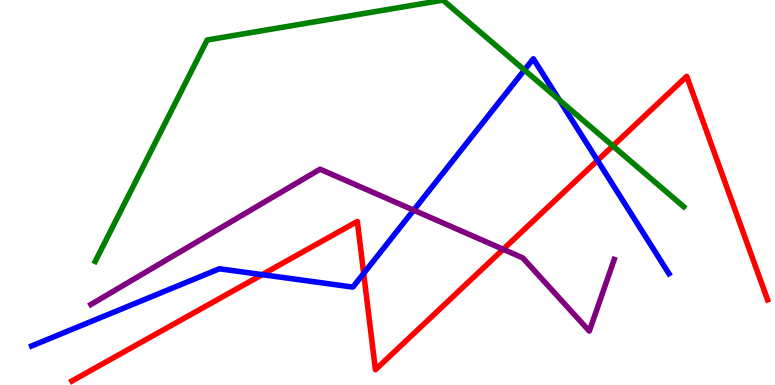[{'lines': ['blue', 'red'], 'intersections': [{'x': 3.38, 'y': 2.87}, {'x': 4.69, 'y': 2.9}, {'x': 7.71, 'y': 5.83}]}, {'lines': ['green', 'red'], 'intersections': [{'x': 7.91, 'y': 6.21}]}, {'lines': ['purple', 'red'], 'intersections': [{'x': 6.49, 'y': 3.52}]}, {'lines': ['blue', 'green'], 'intersections': [{'x': 6.77, 'y': 8.18}, {'x': 7.22, 'y': 7.4}]}, {'lines': ['blue', 'purple'], 'intersections': [{'x': 5.34, 'y': 4.54}]}, {'lines': ['green', 'purple'], 'intersections': []}]